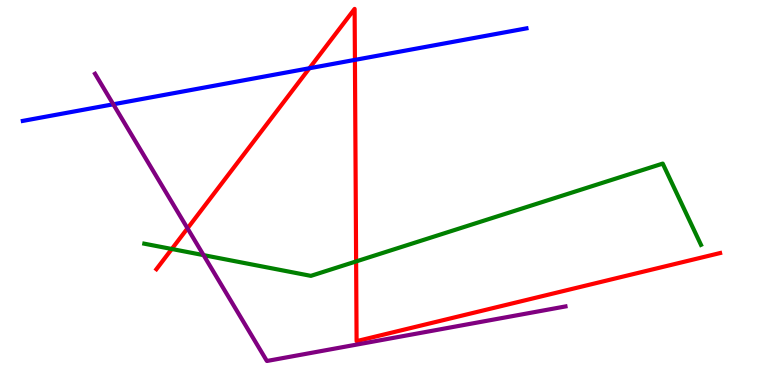[{'lines': ['blue', 'red'], 'intersections': [{'x': 3.99, 'y': 8.23}, {'x': 4.58, 'y': 8.44}]}, {'lines': ['green', 'red'], 'intersections': [{'x': 2.22, 'y': 3.53}, {'x': 4.6, 'y': 3.21}]}, {'lines': ['purple', 'red'], 'intersections': [{'x': 2.42, 'y': 4.07}]}, {'lines': ['blue', 'green'], 'intersections': []}, {'lines': ['blue', 'purple'], 'intersections': [{'x': 1.46, 'y': 7.29}]}, {'lines': ['green', 'purple'], 'intersections': [{'x': 2.63, 'y': 3.37}]}]